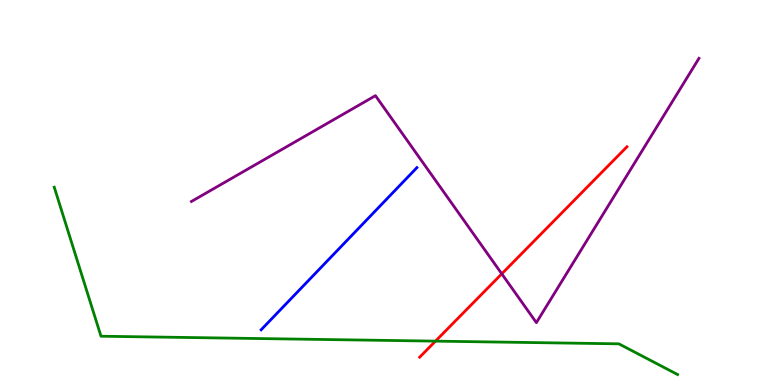[{'lines': ['blue', 'red'], 'intersections': []}, {'lines': ['green', 'red'], 'intersections': [{'x': 5.62, 'y': 1.14}]}, {'lines': ['purple', 'red'], 'intersections': [{'x': 6.47, 'y': 2.89}]}, {'lines': ['blue', 'green'], 'intersections': []}, {'lines': ['blue', 'purple'], 'intersections': []}, {'lines': ['green', 'purple'], 'intersections': []}]